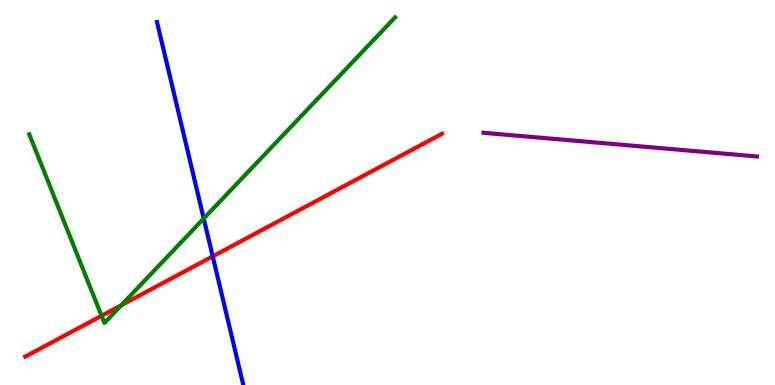[{'lines': ['blue', 'red'], 'intersections': [{'x': 2.74, 'y': 3.34}]}, {'lines': ['green', 'red'], 'intersections': [{'x': 1.31, 'y': 1.8}, {'x': 1.56, 'y': 2.07}]}, {'lines': ['purple', 'red'], 'intersections': []}, {'lines': ['blue', 'green'], 'intersections': [{'x': 2.63, 'y': 4.32}]}, {'lines': ['blue', 'purple'], 'intersections': []}, {'lines': ['green', 'purple'], 'intersections': []}]